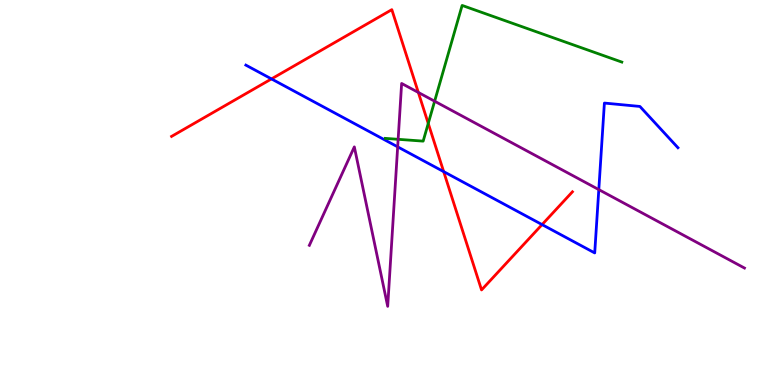[{'lines': ['blue', 'red'], 'intersections': [{'x': 3.5, 'y': 7.95}, {'x': 5.72, 'y': 5.54}, {'x': 6.99, 'y': 4.17}]}, {'lines': ['green', 'red'], 'intersections': [{'x': 5.53, 'y': 6.79}]}, {'lines': ['purple', 'red'], 'intersections': [{'x': 5.4, 'y': 7.6}]}, {'lines': ['blue', 'green'], 'intersections': []}, {'lines': ['blue', 'purple'], 'intersections': [{'x': 5.13, 'y': 6.19}, {'x': 7.73, 'y': 5.08}]}, {'lines': ['green', 'purple'], 'intersections': [{'x': 5.14, 'y': 6.38}, {'x': 5.61, 'y': 7.37}]}]